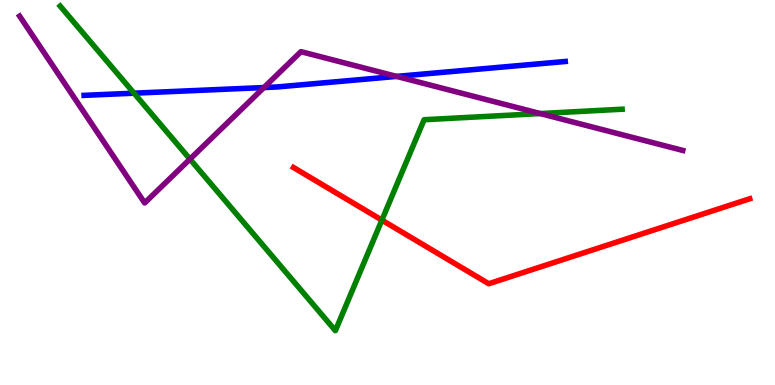[{'lines': ['blue', 'red'], 'intersections': []}, {'lines': ['green', 'red'], 'intersections': [{'x': 4.93, 'y': 4.28}]}, {'lines': ['purple', 'red'], 'intersections': []}, {'lines': ['blue', 'green'], 'intersections': [{'x': 1.73, 'y': 7.58}]}, {'lines': ['blue', 'purple'], 'intersections': [{'x': 3.41, 'y': 7.73}, {'x': 5.12, 'y': 8.02}]}, {'lines': ['green', 'purple'], 'intersections': [{'x': 2.45, 'y': 5.87}, {'x': 6.97, 'y': 7.05}]}]